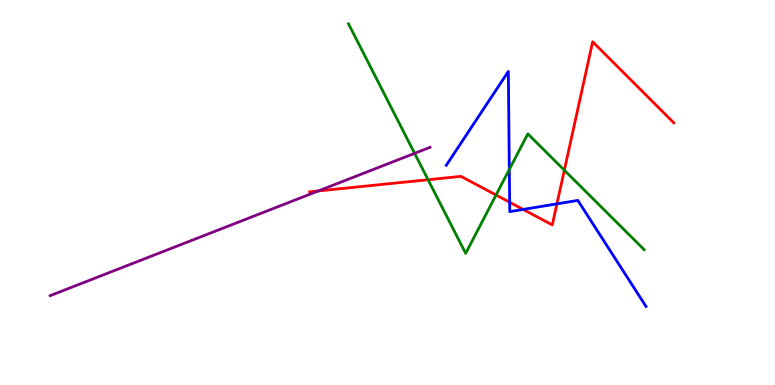[{'lines': ['blue', 'red'], 'intersections': [{'x': 6.58, 'y': 4.75}, {'x': 6.75, 'y': 4.56}, {'x': 7.19, 'y': 4.71}]}, {'lines': ['green', 'red'], 'intersections': [{'x': 5.52, 'y': 5.33}, {'x': 6.4, 'y': 4.93}, {'x': 7.28, 'y': 5.58}]}, {'lines': ['purple', 'red'], 'intersections': [{'x': 4.11, 'y': 5.04}]}, {'lines': ['blue', 'green'], 'intersections': [{'x': 6.57, 'y': 5.6}]}, {'lines': ['blue', 'purple'], 'intersections': []}, {'lines': ['green', 'purple'], 'intersections': [{'x': 5.35, 'y': 6.02}]}]